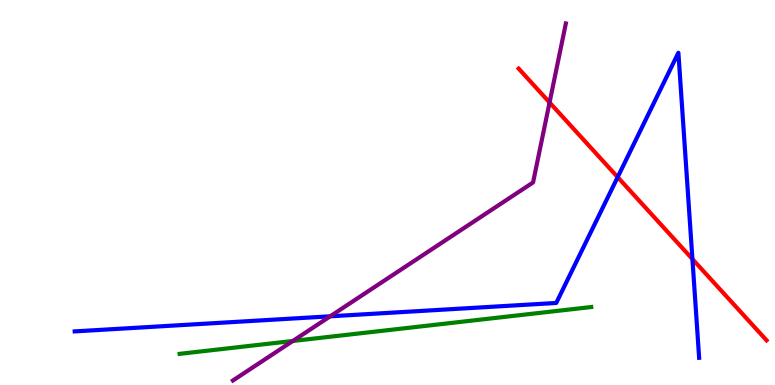[{'lines': ['blue', 'red'], 'intersections': [{'x': 7.97, 'y': 5.4}, {'x': 8.93, 'y': 3.27}]}, {'lines': ['green', 'red'], 'intersections': []}, {'lines': ['purple', 'red'], 'intersections': [{'x': 7.09, 'y': 7.34}]}, {'lines': ['blue', 'green'], 'intersections': []}, {'lines': ['blue', 'purple'], 'intersections': [{'x': 4.26, 'y': 1.78}]}, {'lines': ['green', 'purple'], 'intersections': [{'x': 3.78, 'y': 1.14}]}]